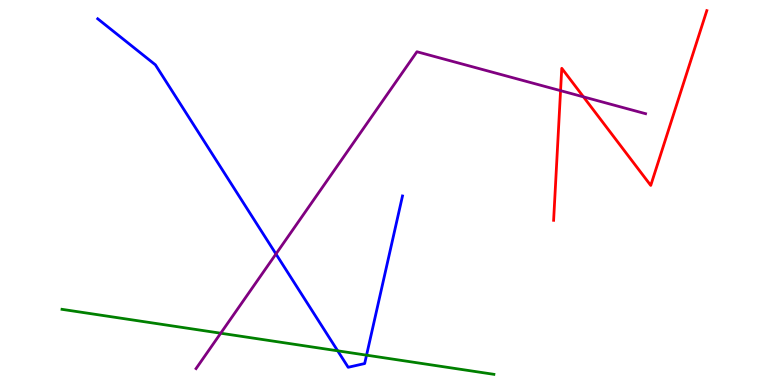[{'lines': ['blue', 'red'], 'intersections': []}, {'lines': ['green', 'red'], 'intersections': []}, {'lines': ['purple', 'red'], 'intersections': [{'x': 7.23, 'y': 7.65}, {'x': 7.53, 'y': 7.48}]}, {'lines': ['blue', 'green'], 'intersections': [{'x': 4.36, 'y': 0.888}, {'x': 4.73, 'y': 0.775}]}, {'lines': ['blue', 'purple'], 'intersections': [{'x': 3.56, 'y': 3.4}]}, {'lines': ['green', 'purple'], 'intersections': [{'x': 2.85, 'y': 1.35}]}]